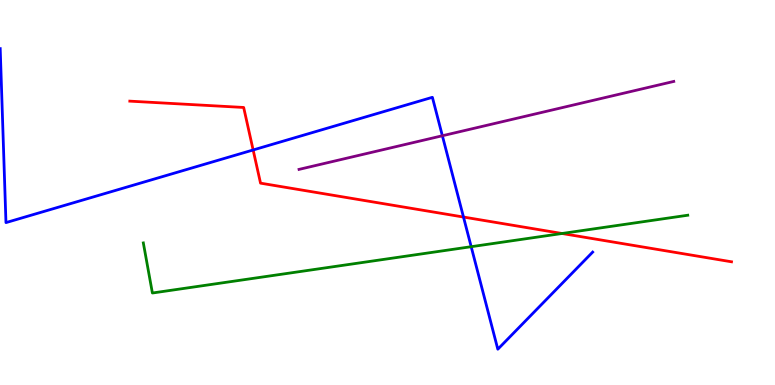[{'lines': ['blue', 'red'], 'intersections': [{'x': 3.27, 'y': 6.1}, {'x': 5.98, 'y': 4.36}]}, {'lines': ['green', 'red'], 'intersections': [{'x': 7.25, 'y': 3.94}]}, {'lines': ['purple', 'red'], 'intersections': []}, {'lines': ['blue', 'green'], 'intersections': [{'x': 6.08, 'y': 3.59}]}, {'lines': ['blue', 'purple'], 'intersections': [{'x': 5.71, 'y': 6.47}]}, {'lines': ['green', 'purple'], 'intersections': []}]